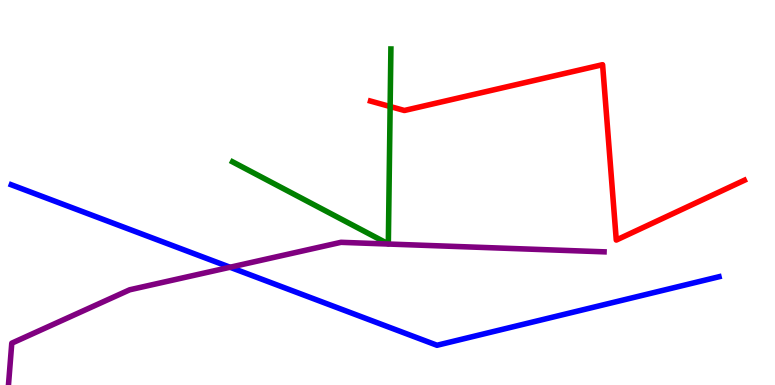[{'lines': ['blue', 'red'], 'intersections': []}, {'lines': ['green', 'red'], 'intersections': [{'x': 5.03, 'y': 7.23}]}, {'lines': ['purple', 'red'], 'intersections': []}, {'lines': ['blue', 'green'], 'intersections': []}, {'lines': ['blue', 'purple'], 'intersections': [{'x': 2.97, 'y': 3.06}]}, {'lines': ['green', 'purple'], 'intersections': []}]